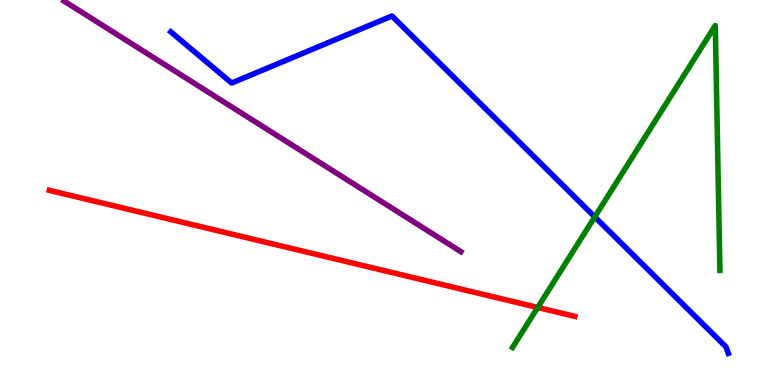[{'lines': ['blue', 'red'], 'intersections': []}, {'lines': ['green', 'red'], 'intersections': [{'x': 6.94, 'y': 2.01}]}, {'lines': ['purple', 'red'], 'intersections': []}, {'lines': ['blue', 'green'], 'intersections': [{'x': 7.67, 'y': 4.37}]}, {'lines': ['blue', 'purple'], 'intersections': []}, {'lines': ['green', 'purple'], 'intersections': []}]